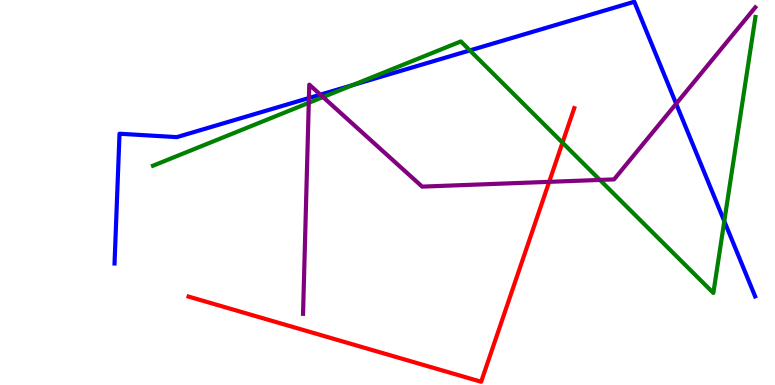[{'lines': ['blue', 'red'], 'intersections': []}, {'lines': ['green', 'red'], 'intersections': [{'x': 7.26, 'y': 6.29}]}, {'lines': ['purple', 'red'], 'intersections': [{'x': 7.09, 'y': 5.28}]}, {'lines': ['blue', 'green'], 'intersections': [{'x': 4.55, 'y': 7.79}, {'x': 6.06, 'y': 8.69}, {'x': 9.35, 'y': 4.25}]}, {'lines': ['blue', 'purple'], 'intersections': [{'x': 3.99, 'y': 7.45}, {'x': 4.13, 'y': 7.54}, {'x': 8.72, 'y': 7.3}]}, {'lines': ['green', 'purple'], 'intersections': [{'x': 3.98, 'y': 7.33}, {'x': 4.17, 'y': 7.48}, {'x': 7.74, 'y': 5.33}]}]